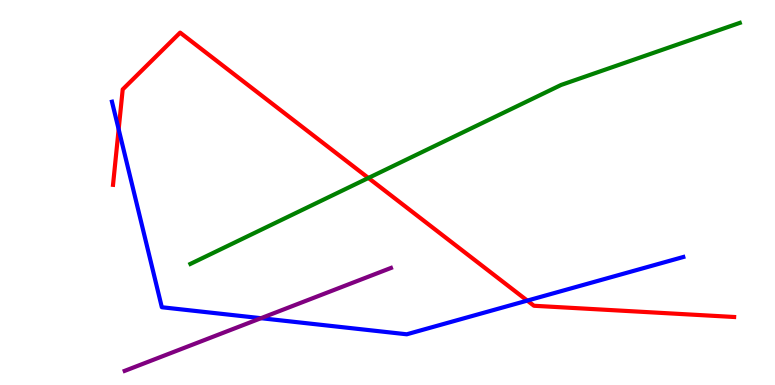[{'lines': ['blue', 'red'], 'intersections': [{'x': 1.53, 'y': 6.64}, {'x': 6.8, 'y': 2.19}]}, {'lines': ['green', 'red'], 'intersections': [{'x': 4.75, 'y': 5.38}]}, {'lines': ['purple', 'red'], 'intersections': []}, {'lines': ['blue', 'green'], 'intersections': []}, {'lines': ['blue', 'purple'], 'intersections': [{'x': 3.37, 'y': 1.74}]}, {'lines': ['green', 'purple'], 'intersections': []}]